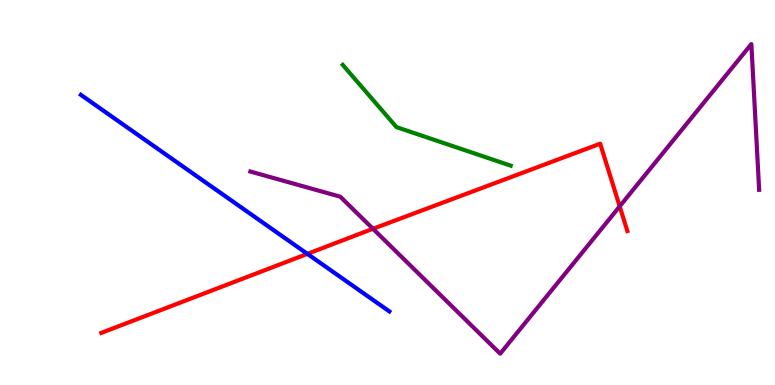[{'lines': ['blue', 'red'], 'intersections': [{'x': 3.97, 'y': 3.41}]}, {'lines': ['green', 'red'], 'intersections': []}, {'lines': ['purple', 'red'], 'intersections': [{'x': 4.81, 'y': 4.06}, {'x': 8.0, 'y': 4.64}]}, {'lines': ['blue', 'green'], 'intersections': []}, {'lines': ['blue', 'purple'], 'intersections': []}, {'lines': ['green', 'purple'], 'intersections': []}]